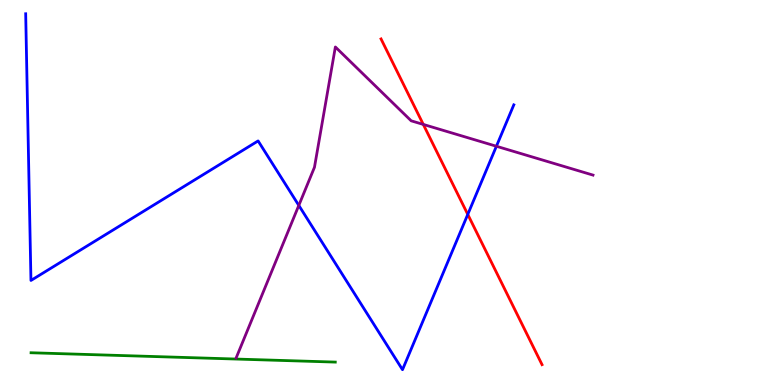[{'lines': ['blue', 'red'], 'intersections': [{'x': 6.04, 'y': 4.43}]}, {'lines': ['green', 'red'], 'intersections': []}, {'lines': ['purple', 'red'], 'intersections': [{'x': 5.46, 'y': 6.77}]}, {'lines': ['blue', 'green'], 'intersections': []}, {'lines': ['blue', 'purple'], 'intersections': [{'x': 3.86, 'y': 4.66}, {'x': 6.41, 'y': 6.2}]}, {'lines': ['green', 'purple'], 'intersections': []}]